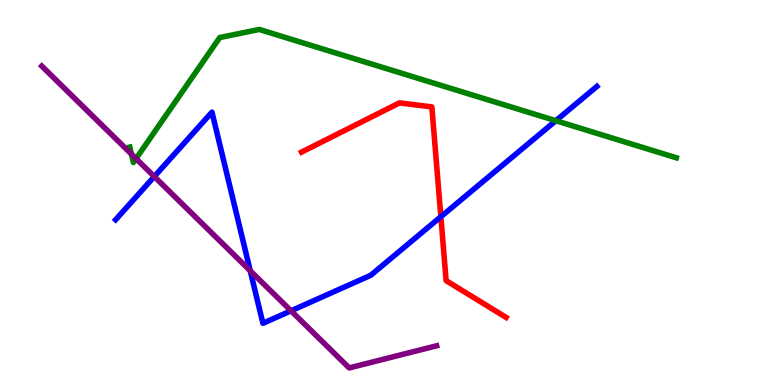[{'lines': ['blue', 'red'], 'intersections': [{'x': 5.69, 'y': 4.37}]}, {'lines': ['green', 'red'], 'intersections': []}, {'lines': ['purple', 'red'], 'intersections': []}, {'lines': ['blue', 'green'], 'intersections': [{'x': 7.17, 'y': 6.86}]}, {'lines': ['blue', 'purple'], 'intersections': [{'x': 1.99, 'y': 5.41}, {'x': 3.23, 'y': 2.97}, {'x': 3.76, 'y': 1.93}]}, {'lines': ['green', 'purple'], 'intersections': [{'x': 1.7, 'y': 6.0}, {'x': 1.76, 'y': 5.88}]}]